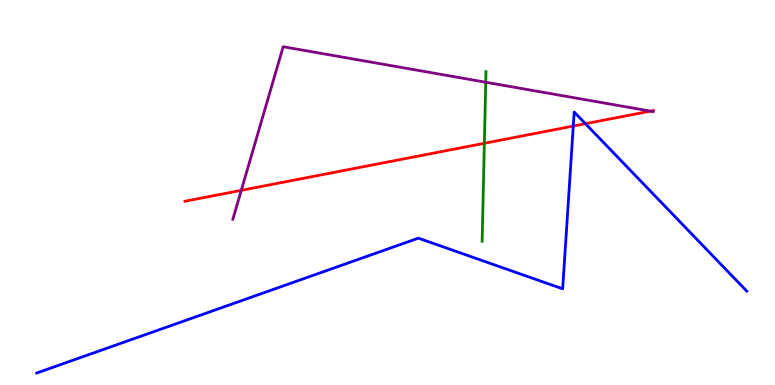[{'lines': ['blue', 'red'], 'intersections': [{'x': 7.4, 'y': 6.73}, {'x': 7.55, 'y': 6.79}]}, {'lines': ['green', 'red'], 'intersections': [{'x': 6.25, 'y': 6.28}]}, {'lines': ['purple', 'red'], 'intersections': [{'x': 3.11, 'y': 5.06}, {'x': 8.39, 'y': 7.11}]}, {'lines': ['blue', 'green'], 'intersections': []}, {'lines': ['blue', 'purple'], 'intersections': []}, {'lines': ['green', 'purple'], 'intersections': [{'x': 6.27, 'y': 7.86}]}]